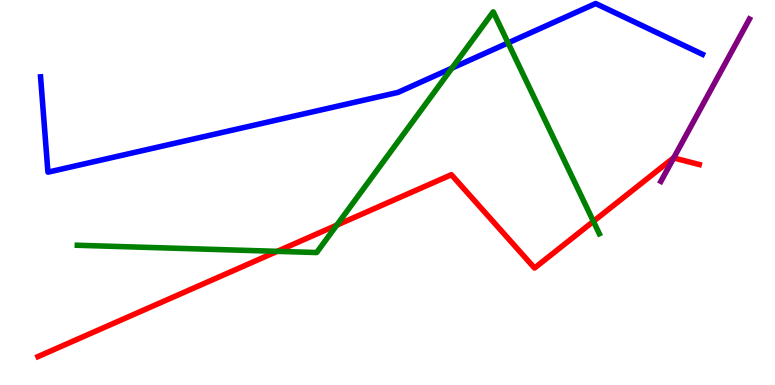[{'lines': ['blue', 'red'], 'intersections': []}, {'lines': ['green', 'red'], 'intersections': [{'x': 3.58, 'y': 3.47}, {'x': 4.35, 'y': 4.15}, {'x': 7.66, 'y': 4.25}]}, {'lines': ['purple', 'red'], 'intersections': [{'x': 8.69, 'y': 5.9}]}, {'lines': ['blue', 'green'], 'intersections': [{'x': 5.83, 'y': 8.23}, {'x': 6.56, 'y': 8.89}]}, {'lines': ['blue', 'purple'], 'intersections': []}, {'lines': ['green', 'purple'], 'intersections': []}]